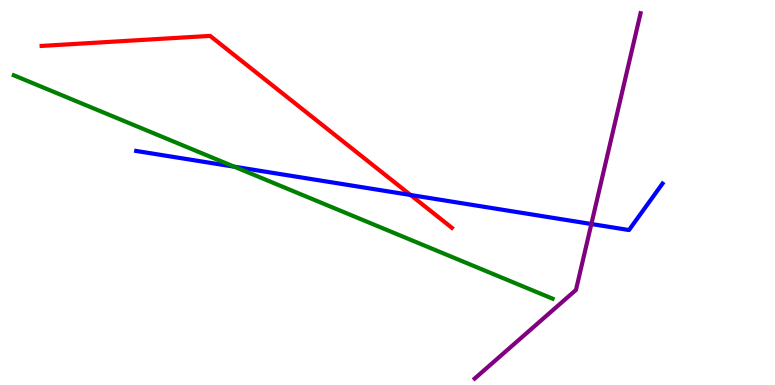[{'lines': ['blue', 'red'], 'intersections': [{'x': 5.3, 'y': 4.94}]}, {'lines': ['green', 'red'], 'intersections': []}, {'lines': ['purple', 'red'], 'intersections': []}, {'lines': ['blue', 'green'], 'intersections': [{'x': 3.02, 'y': 5.67}]}, {'lines': ['blue', 'purple'], 'intersections': [{'x': 7.63, 'y': 4.18}]}, {'lines': ['green', 'purple'], 'intersections': []}]